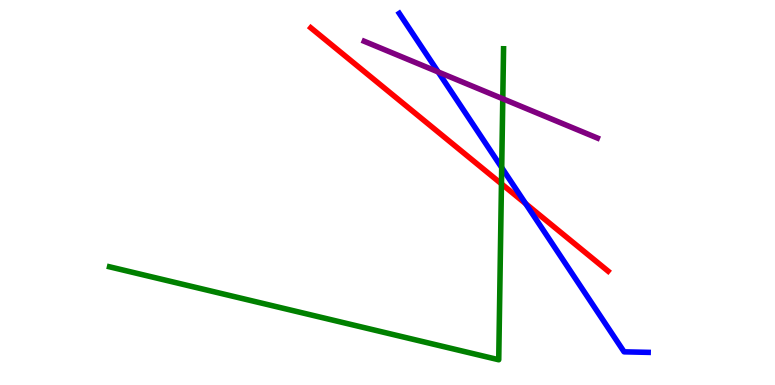[{'lines': ['blue', 'red'], 'intersections': [{'x': 6.78, 'y': 4.71}]}, {'lines': ['green', 'red'], 'intersections': [{'x': 6.47, 'y': 5.22}]}, {'lines': ['purple', 'red'], 'intersections': []}, {'lines': ['blue', 'green'], 'intersections': [{'x': 6.47, 'y': 5.65}]}, {'lines': ['blue', 'purple'], 'intersections': [{'x': 5.65, 'y': 8.13}]}, {'lines': ['green', 'purple'], 'intersections': [{'x': 6.49, 'y': 7.43}]}]